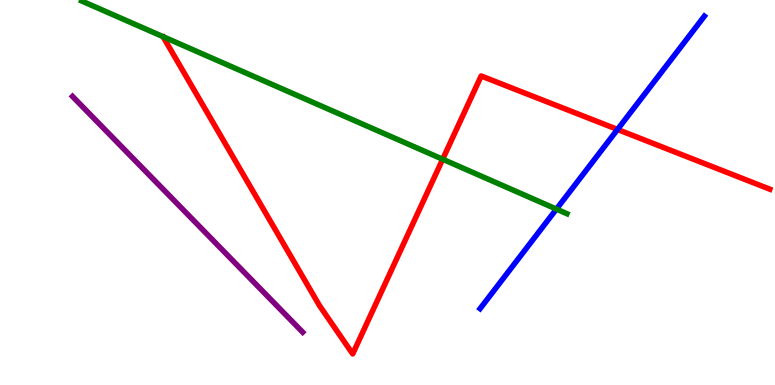[{'lines': ['blue', 'red'], 'intersections': [{'x': 7.97, 'y': 6.64}]}, {'lines': ['green', 'red'], 'intersections': [{'x': 5.71, 'y': 5.86}]}, {'lines': ['purple', 'red'], 'intersections': []}, {'lines': ['blue', 'green'], 'intersections': [{'x': 7.18, 'y': 4.57}]}, {'lines': ['blue', 'purple'], 'intersections': []}, {'lines': ['green', 'purple'], 'intersections': []}]